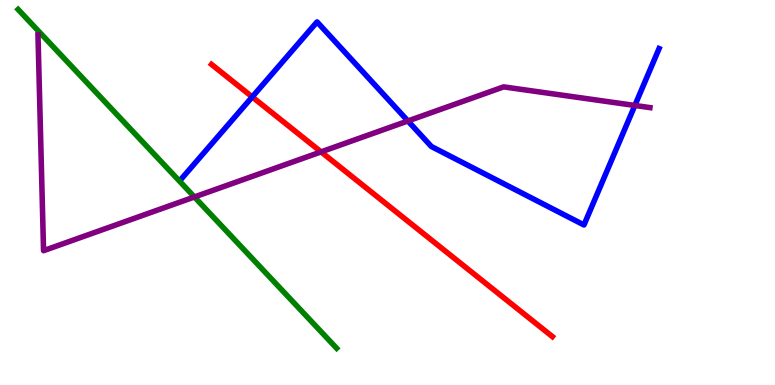[{'lines': ['blue', 'red'], 'intersections': [{'x': 3.25, 'y': 7.48}]}, {'lines': ['green', 'red'], 'intersections': []}, {'lines': ['purple', 'red'], 'intersections': [{'x': 4.14, 'y': 6.06}]}, {'lines': ['blue', 'green'], 'intersections': []}, {'lines': ['blue', 'purple'], 'intersections': [{'x': 5.26, 'y': 6.86}, {'x': 8.19, 'y': 7.26}]}, {'lines': ['green', 'purple'], 'intersections': [{'x': 2.51, 'y': 4.88}]}]